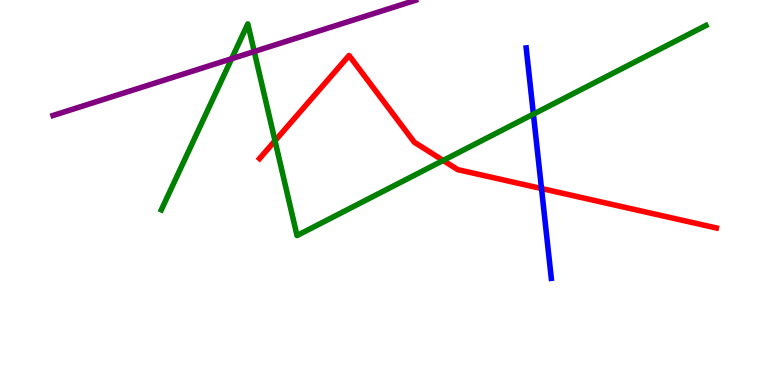[{'lines': ['blue', 'red'], 'intersections': [{'x': 6.99, 'y': 5.1}]}, {'lines': ['green', 'red'], 'intersections': [{'x': 3.55, 'y': 6.34}, {'x': 5.72, 'y': 5.83}]}, {'lines': ['purple', 'red'], 'intersections': []}, {'lines': ['blue', 'green'], 'intersections': [{'x': 6.88, 'y': 7.04}]}, {'lines': ['blue', 'purple'], 'intersections': []}, {'lines': ['green', 'purple'], 'intersections': [{'x': 2.99, 'y': 8.47}, {'x': 3.28, 'y': 8.66}]}]